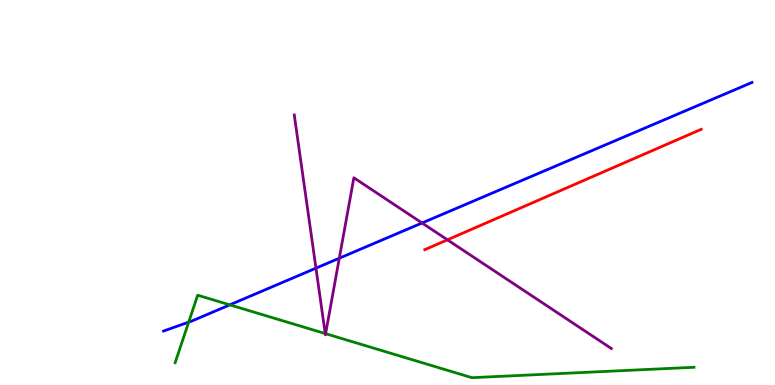[{'lines': ['blue', 'red'], 'intersections': []}, {'lines': ['green', 'red'], 'intersections': []}, {'lines': ['purple', 'red'], 'intersections': [{'x': 5.77, 'y': 3.77}]}, {'lines': ['blue', 'green'], 'intersections': [{'x': 2.43, 'y': 1.63}, {'x': 2.97, 'y': 2.08}]}, {'lines': ['blue', 'purple'], 'intersections': [{'x': 4.08, 'y': 3.03}, {'x': 4.38, 'y': 3.29}, {'x': 5.45, 'y': 4.21}]}, {'lines': ['green', 'purple'], 'intersections': [{'x': 4.2, 'y': 1.34}, {'x': 4.2, 'y': 1.33}]}]